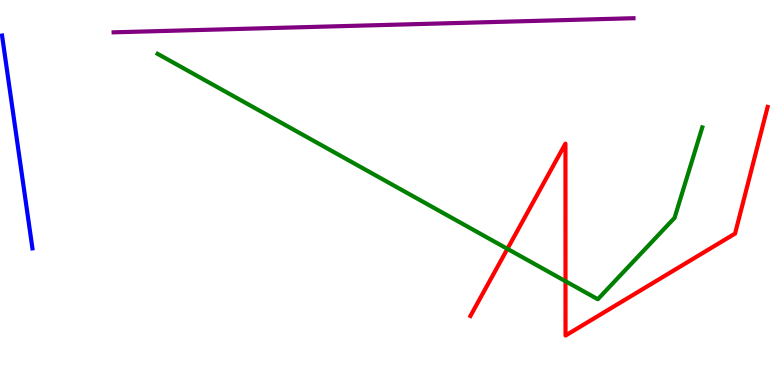[{'lines': ['blue', 'red'], 'intersections': []}, {'lines': ['green', 'red'], 'intersections': [{'x': 6.55, 'y': 3.54}, {'x': 7.3, 'y': 2.7}]}, {'lines': ['purple', 'red'], 'intersections': []}, {'lines': ['blue', 'green'], 'intersections': []}, {'lines': ['blue', 'purple'], 'intersections': []}, {'lines': ['green', 'purple'], 'intersections': []}]